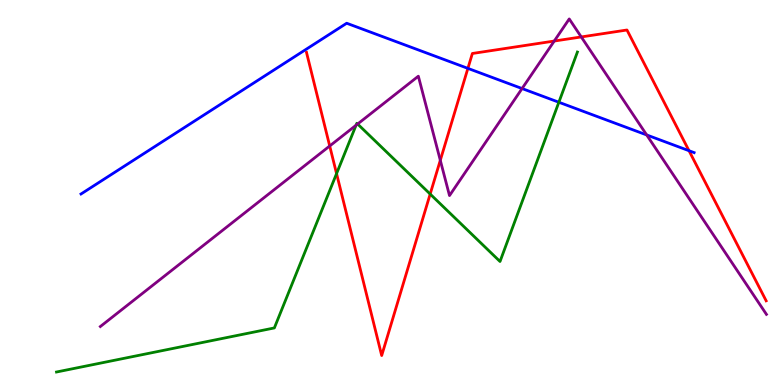[{'lines': ['blue', 'red'], 'intersections': [{'x': 6.04, 'y': 8.22}, {'x': 8.89, 'y': 6.09}]}, {'lines': ['green', 'red'], 'intersections': [{'x': 4.34, 'y': 5.49}, {'x': 5.55, 'y': 4.96}]}, {'lines': ['purple', 'red'], 'intersections': [{'x': 4.25, 'y': 6.21}, {'x': 5.68, 'y': 5.84}, {'x': 7.15, 'y': 8.93}, {'x': 7.5, 'y': 9.04}]}, {'lines': ['blue', 'green'], 'intersections': [{'x': 7.21, 'y': 7.34}]}, {'lines': ['blue', 'purple'], 'intersections': [{'x': 6.74, 'y': 7.7}, {'x': 8.34, 'y': 6.49}]}, {'lines': ['green', 'purple'], 'intersections': [{'x': 4.59, 'y': 6.75}, {'x': 4.61, 'y': 6.78}]}]